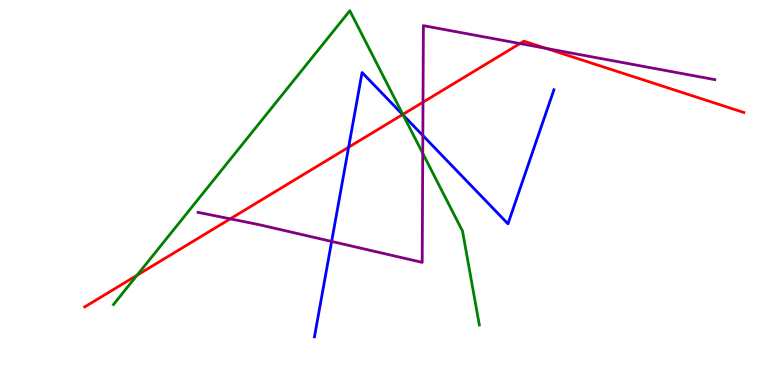[{'lines': ['blue', 'red'], 'intersections': [{'x': 4.5, 'y': 6.18}, {'x': 5.19, 'y': 7.02}]}, {'lines': ['green', 'red'], 'intersections': [{'x': 1.77, 'y': 2.85}, {'x': 5.2, 'y': 7.03}]}, {'lines': ['purple', 'red'], 'intersections': [{'x': 2.97, 'y': 4.32}, {'x': 5.46, 'y': 7.35}, {'x': 6.71, 'y': 8.87}, {'x': 7.05, 'y': 8.74}]}, {'lines': ['blue', 'green'], 'intersections': [{'x': 5.2, 'y': 7.01}]}, {'lines': ['blue', 'purple'], 'intersections': [{'x': 4.28, 'y': 3.73}, {'x': 5.46, 'y': 6.48}]}, {'lines': ['green', 'purple'], 'intersections': [{'x': 5.45, 'y': 6.02}]}]